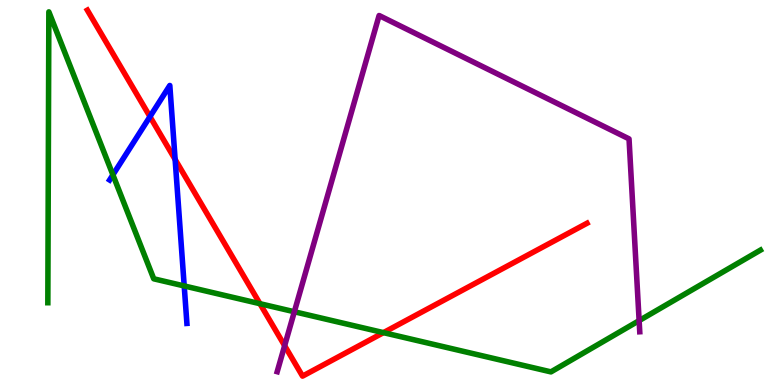[{'lines': ['blue', 'red'], 'intersections': [{'x': 1.93, 'y': 6.97}, {'x': 2.26, 'y': 5.86}]}, {'lines': ['green', 'red'], 'intersections': [{'x': 3.35, 'y': 2.11}, {'x': 4.95, 'y': 1.36}]}, {'lines': ['purple', 'red'], 'intersections': [{'x': 3.67, 'y': 1.02}]}, {'lines': ['blue', 'green'], 'intersections': [{'x': 1.46, 'y': 5.46}, {'x': 2.38, 'y': 2.57}]}, {'lines': ['blue', 'purple'], 'intersections': []}, {'lines': ['green', 'purple'], 'intersections': [{'x': 3.8, 'y': 1.9}, {'x': 8.25, 'y': 1.67}]}]